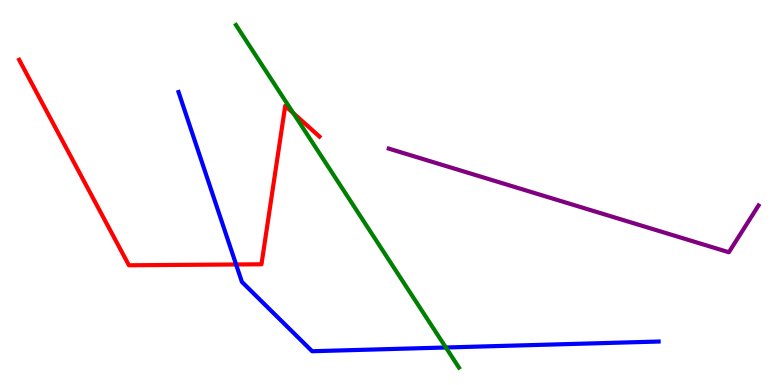[{'lines': ['blue', 'red'], 'intersections': [{'x': 3.05, 'y': 3.13}]}, {'lines': ['green', 'red'], 'intersections': [{'x': 3.78, 'y': 7.06}]}, {'lines': ['purple', 'red'], 'intersections': []}, {'lines': ['blue', 'green'], 'intersections': [{'x': 5.75, 'y': 0.974}]}, {'lines': ['blue', 'purple'], 'intersections': []}, {'lines': ['green', 'purple'], 'intersections': []}]